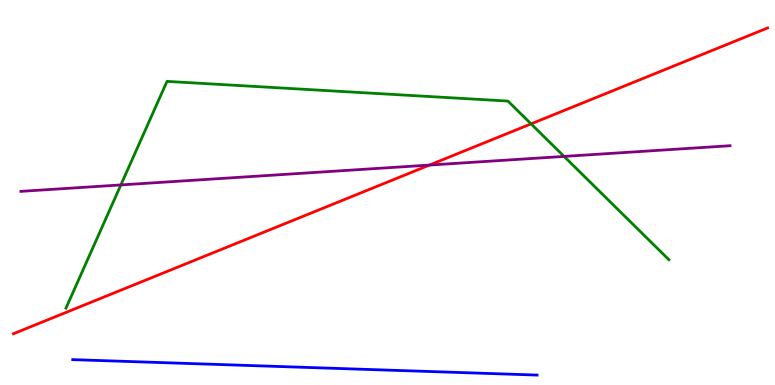[{'lines': ['blue', 'red'], 'intersections': []}, {'lines': ['green', 'red'], 'intersections': [{'x': 6.85, 'y': 6.78}]}, {'lines': ['purple', 'red'], 'intersections': [{'x': 5.54, 'y': 5.71}]}, {'lines': ['blue', 'green'], 'intersections': []}, {'lines': ['blue', 'purple'], 'intersections': []}, {'lines': ['green', 'purple'], 'intersections': [{'x': 1.56, 'y': 5.2}, {'x': 7.28, 'y': 5.94}]}]